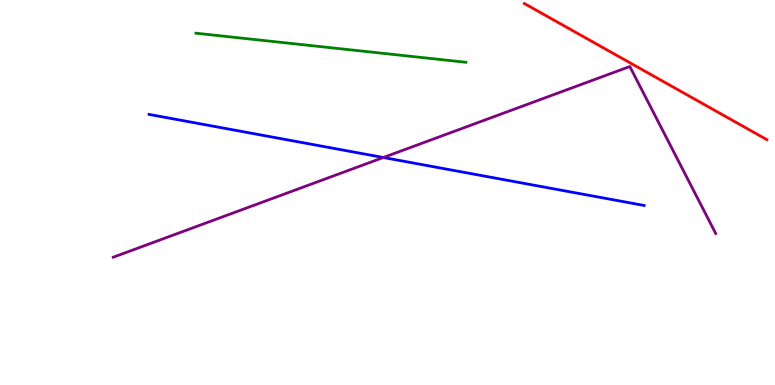[{'lines': ['blue', 'red'], 'intersections': []}, {'lines': ['green', 'red'], 'intersections': []}, {'lines': ['purple', 'red'], 'intersections': []}, {'lines': ['blue', 'green'], 'intersections': []}, {'lines': ['blue', 'purple'], 'intersections': [{'x': 4.95, 'y': 5.91}]}, {'lines': ['green', 'purple'], 'intersections': []}]